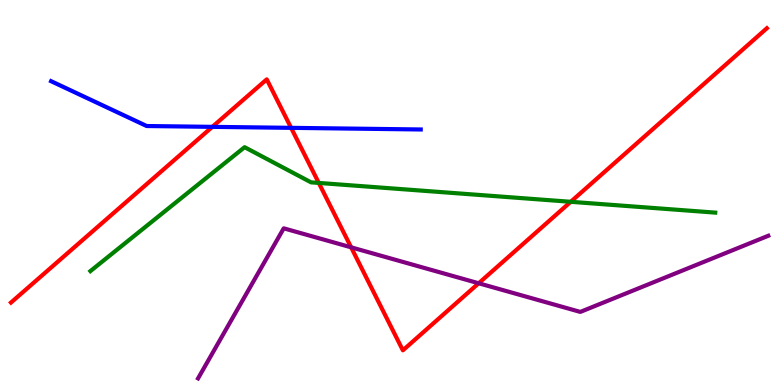[{'lines': ['blue', 'red'], 'intersections': [{'x': 2.74, 'y': 6.71}, {'x': 3.76, 'y': 6.68}]}, {'lines': ['green', 'red'], 'intersections': [{'x': 4.11, 'y': 5.25}, {'x': 7.36, 'y': 4.76}]}, {'lines': ['purple', 'red'], 'intersections': [{'x': 4.53, 'y': 3.58}, {'x': 6.18, 'y': 2.64}]}, {'lines': ['blue', 'green'], 'intersections': []}, {'lines': ['blue', 'purple'], 'intersections': []}, {'lines': ['green', 'purple'], 'intersections': []}]